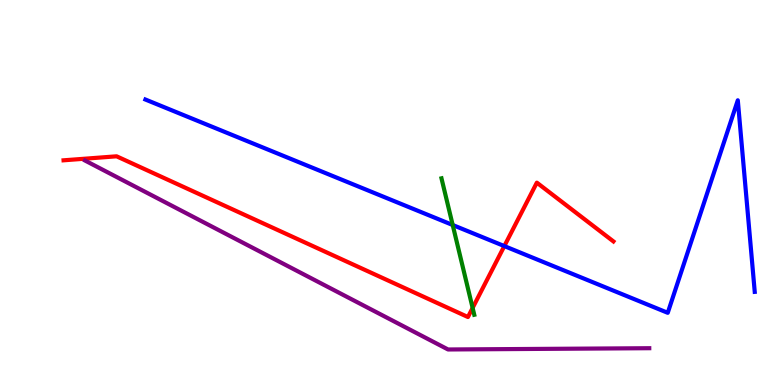[{'lines': ['blue', 'red'], 'intersections': [{'x': 6.51, 'y': 3.61}]}, {'lines': ['green', 'red'], 'intersections': [{'x': 6.1, 'y': 2.0}]}, {'lines': ['purple', 'red'], 'intersections': []}, {'lines': ['blue', 'green'], 'intersections': [{'x': 5.84, 'y': 4.16}]}, {'lines': ['blue', 'purple'], 'intersections': []}, {'lines': ['green', 'purple'], 'intersections': []}]